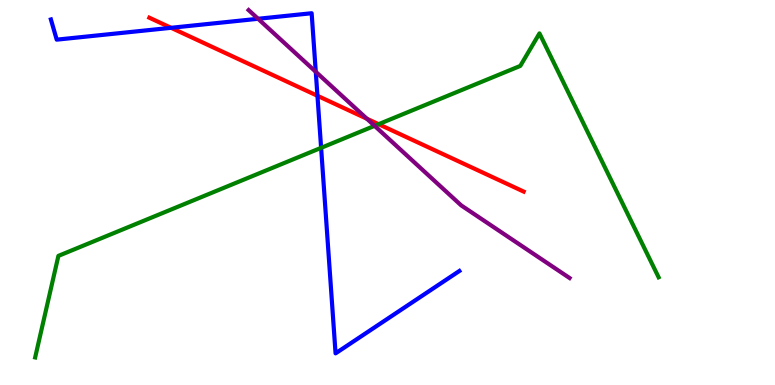[{'lines': ['blue', 'red'], 'intersections': [{'x': 2.21, 'y': 9.28}, {'x': 4.1, 'y': 7.51}]}, {'lines': ['green', 'red'], 'intersections': [{'x': 4.89, 'y': 6.77}]}, {'lines': ['purple', 'red'], 'intersections': [{'x': 4.73, 'y': 6.92}]}, {'lines': ['blue', 'green'], 'intersections': [{'x': 4.14, 'y': 6.16}]}, {'lines': ['blue', 'purple'], 'intersections': [{'x': 3.33, 'y': 9.51}, {'x': 4.07, 'y': 8.14}]}, {'lines': ['green', 'purple'], 'intersections': [{'x': 4.83, 'y': 6.73}]}]